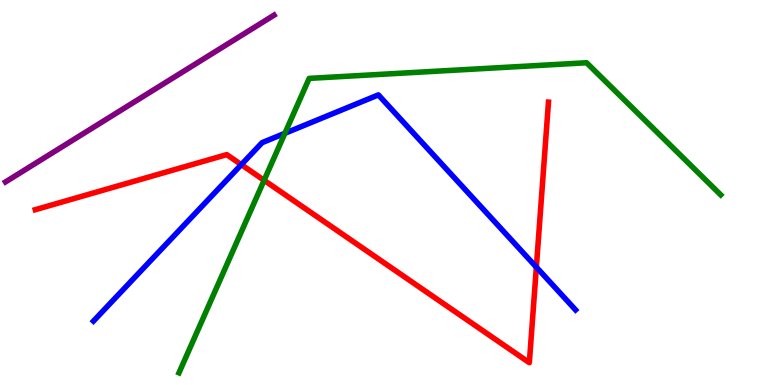[{'lines': ['blue', 'red'], 'intersections': [{'x': 3.11, 'y': 5.72}, {'x': 6.92, 'y': 3.06}]}, {'lines': ['green', 'red'], 'intersections': [{'x': 3.41, 'y': 5.32}]}, {'lines': ['purple', 'red'], 'intersections': []}, {'lines': ['blue', 'green'], 'intersections': [{'x': 3.68, 'y': 6.54}]}, {'lines': ['blue', 'purple'], 'intersections': []}, {'lines': ['green', 'purple'], 'intersections': []}]